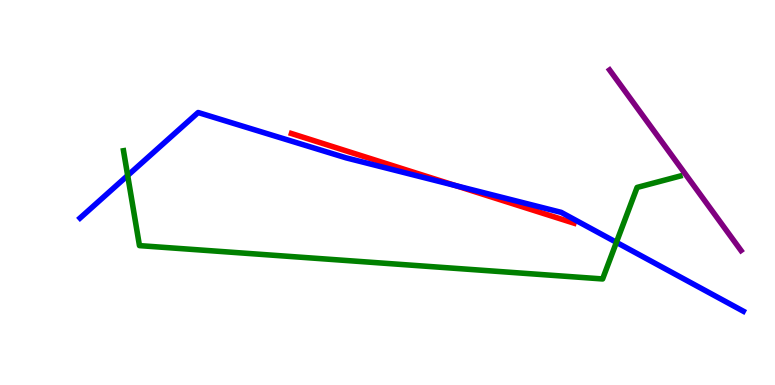[{'lines': ['blue', 'red'], 'intersections': [{'x': 5.88, 'y': 5.18}]}, {'lines': ['green', 'red'], 'intersections': []}, {'lines': ['purple', 'red'], 'intersections': []}, {'lines': ['blue', 'green'], 'intersections': [{'x': 1.65, 'y': 5.44}, {'x': 7.95, 'y': 3.71}]}, {'lines': ['blue', 'purple'], 'intersections': []}, {'lines': ['green', 'purple'], 'intersections': []}]